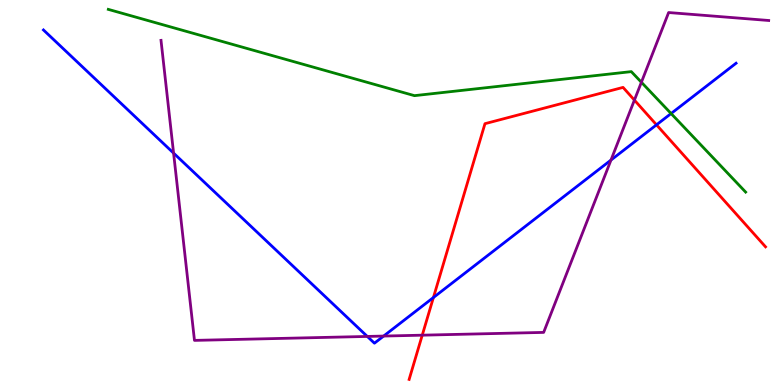[{'lines': ['blue', 'red'], 'intersections': [{'x': 5.59, 'y': 2.27}, {'x': 8.47, 'y': 6.76}]}, {'lines': ['green', 'red'], 'intersections': []}, {'lines': ['purple', 'red'], 'intersections': [{'x': 5.45, 'y': 1.29}, {'x': 8.19, 'y': 7.4}]}, {'lines': ['blue', 'green'], 'intersections': [{'x': 8.66, 'y': 7.05}]}, {'lines': ['blue', 'purple'], 'intersections': [{'x': 2.24, 'y': 6.02}, {'x': 4.74, 'y': 1.26}, {'x': 4.95, 'y': 1.27}, {'x': 7.88, 'y': 5.84}]}, {'lines': ['green', 'purple'], 'intersections': [{'x': 8.28, 'y': 7.86}]}]